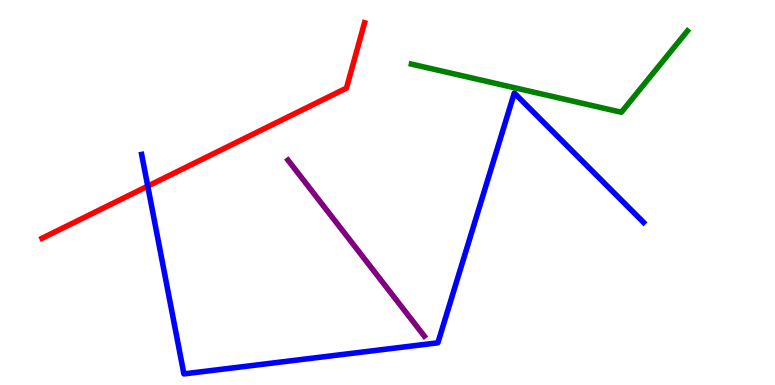[{'lines': ['blue', 'red'], 'intersections': [{'x': 1.91, 'y': 5.17}]}, {'lines': ['green', 'red'], 'intersections': []}, {'lines': ['purple', 'red'], 'intersections': []}, {'lines': ['blue', 'green'], 'intersections': []}, {'lines': ['blue', 'purple'], 'intersections': []}, {'lines': ['green', 'purple'], 'intersections': []}]